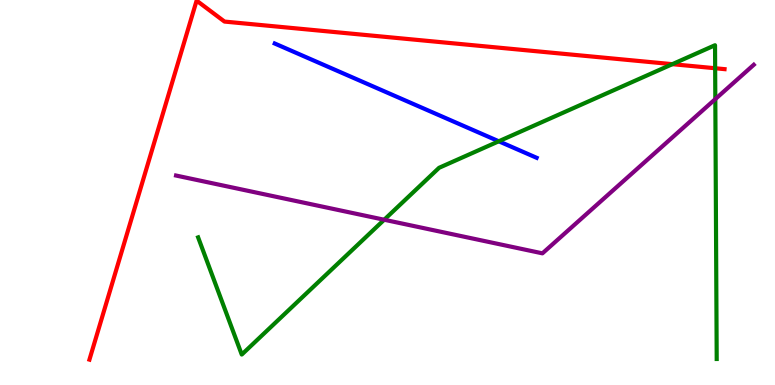[{'lines': ['blue', 'red'], 'intersections': []}, {'lines': ['green', 'red'], 'intersections': [{'x': 8.68, 'y': 8.33}, {'x': 9.23, 'y': 8.23}]}, {'lines': ['purple', 'red'], 'intersections': []}, {'lines': ['blue', 'green'], 'intersections': [{'x': 6.44, 'y': 6.33}]}, {'lines': ['blue', 'purple'], 'intersections': []}, {'lines': ['green', 'purple'], 'intersections': [{'x': 4.96, 'y': 4.29}, {'x': 9.23, 'y': 7.43}]}]